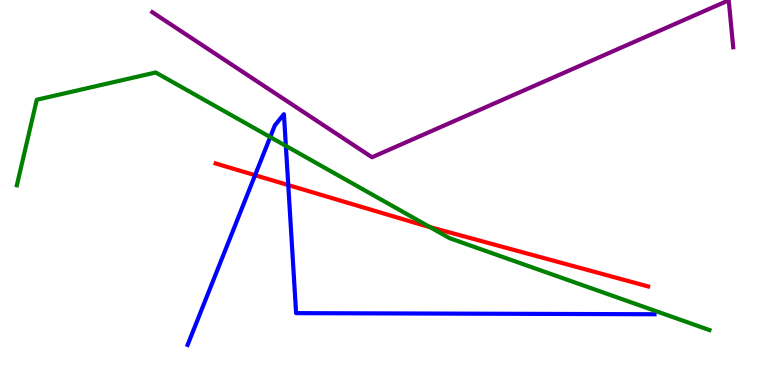[{'lines': ['blue', 'red'], 'intersections': [{'x': 3.29, 'y': 5.45}, {'x': 3.72, 'y': 5.19}]}, {'lines': ['green', 'red'], 'intersections': [{'x': 5.55, 'y': 4.1}]}, {'lines': ['purple', 'red'], 'intersections': []}, {'lines': ['blue', 'green'], 'intersections': [{'x': 3.49, 'y': 6.44}, {'x': 3.69, 'y': 6.21}]}, {'lines': ['blue', 'purple'], 'intersections': []}, {'lines': ['green', 'purple'], 'intersections': []}]